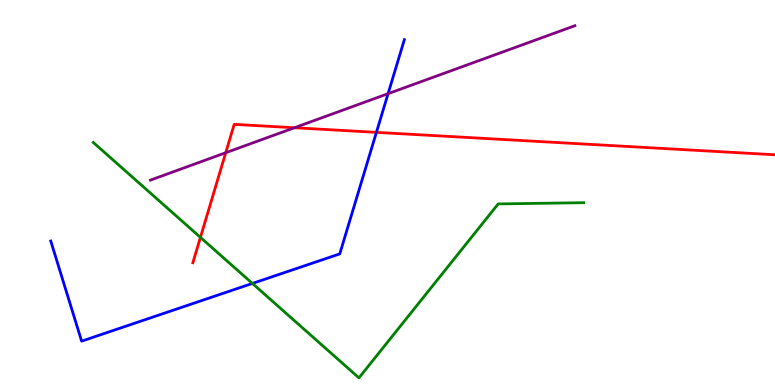[{'lines': ['blue', 'red'], 'intersections': [{'x': 4.86, 'y': 6.56}]}, {'lines': ['green', 'red'], 'intersections': [{'x': 2.59, 'y': 3.83}]}, {'lines': ['purple', 'red'], 'intersections': [{'x': 2.91, 'y': 6.03}, {'x': 3.8, 'y': 6.68}]}, {'lines': ['blue', 'green'], 'intersections': [{'x': 3.26, 'y': 2.64}]}, {'lines': ['blue', 'purple'], 'intersections': [{'x': 5.01, 'y': 7.57}]}, {'lines': ['green', 'purple'], 'intersections': []}]